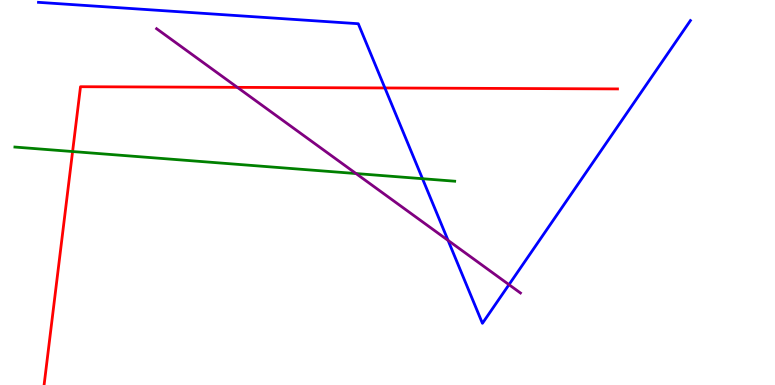[{'lines': ['blue', 'red'], 'intersections': [{'x': 4.97, 'y': 7.72}]}, {'lines': ['green', 'red'], 'intersections': [{'x': 0.937, 'y': 6.06}]}, {'lines': ['purple', 'red'], 'intersections': [{'x': 3.06, 'y': 7.73}]}, {'lines': ['blue', 'green'], 'intersections': [{'x': 5.45, 'y': 5.36}]}, {'lines': ['blue', 'purple'], 'intersections': [{'x': 5.78, 'y': 3.76}, {'x': 6.57, 'y': 2.61}]}, {'lines': ['green', 'purple'], 'intersections': [{'x': 4.59, 'y': 5.49}]}]